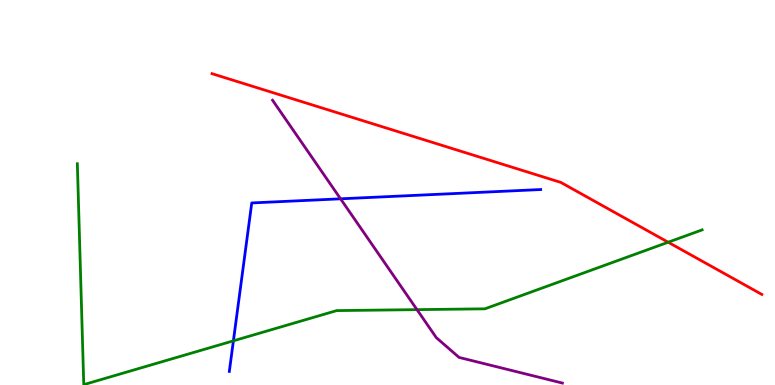[{'lines': ['blue', 'red'], 'intersections': []}, {'lines': ['green', 'red'], 'intersections': [{'x': 8.62, 'y': 3.71}]}, {'lines': ['purple', 'red'], 'intersections': []}, {'lines': ['blue', 'green'], 'intersections': [{'x': 3.01, 'y': 1.15}]}, {'lines': ['blue', 'purple'], 'intersections': [{'x': 4.39, 'y': 4.84}]}, {'lines': ['green', 'purple'], 'intersections': [{'x': 5.38, 'y': 1.96}]}]